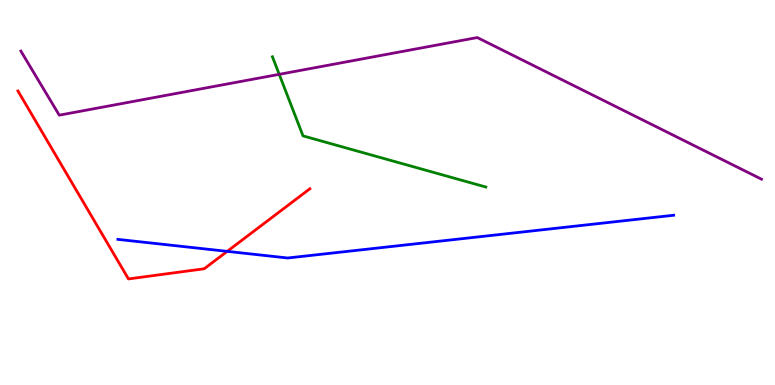[{'lines': ['blue', 'red'], 'intersections': [{'x': 2.93, 'y': 3.47}]}, {'lines': ['green', 'red'], 'intersections': []}, {'lines': ['purple', 'red'], 'intersections': []}, {'lines': ['blue', 'green'], 'intersections': []}, {'lines': ['blue', 'purple'], 'intersections': []}, {'lines': ['green', 'purple'], 'intersections': [{'x': 3.6, 'y': 8.07}]}]